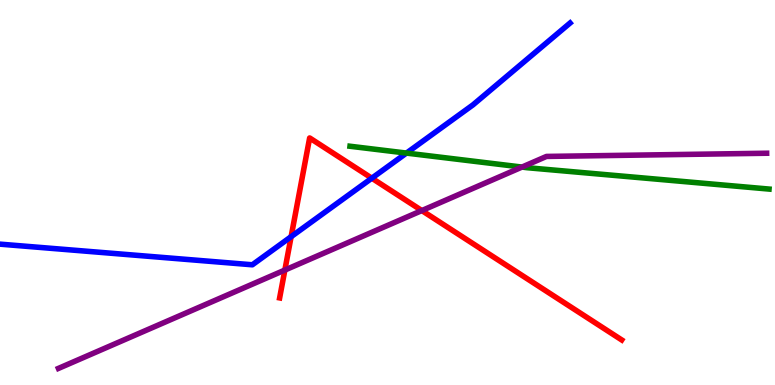[{'lines': ['blue', 'red'], 'intersections': [{'x': 3.76, 'y': 3.85}, {'x': 4.8, 'y': 5.37}]}, {'lines': ['green', 'red'], 'intersections': []}, {'lines': ['purple', 'red'], 'intersections': [{'x': 3.68, 'y': 2.99}, {'x': 5.44, 'y': 4.53}]}, {'lines': ['blue', 'green'], 'intersections': [{'x': 5.24, 'y': 6.02}]}, {'lines': ['blue', 'purple'], 'intersections': []}, {'lines': ['green', 'purple'], 'intersections': [{'x': 6.74, 'y': 5.66}]}]